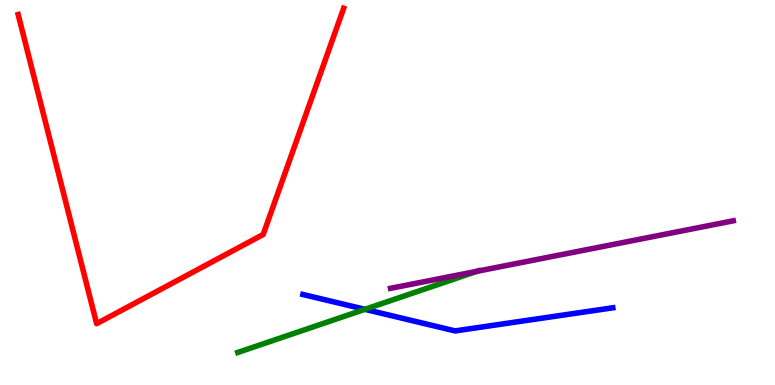[{'lines': ['blue', 'red'], 'intersections': []}, {'lines': ['green', 'red'], 'intersections': []}, {'lines': ['purple', 'red'], 'intersections': []}, {'lines': ['blue', 'green'], 'intersections': [{'x': 4.71, 'y': 1.97}]}, {'lines': ['blue', 'purple'], 'intersections': []}, {'lines': ['green', 'purple'], 'intersections': [{'x': 6.16, 'y': 2.95}]}]